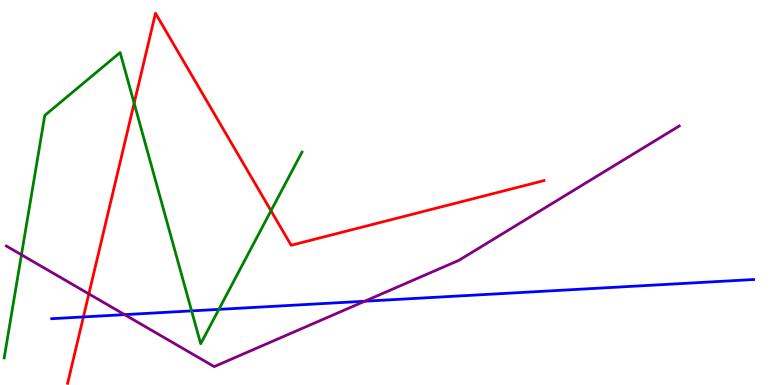[{'lines': ['blue', 'red'], 'intersections': [{'x': 1.08, 'y': 1.77}]}, {'lines': ['green', 'red'], 'intersections': [{'x': 1.73, 'y': 7.32}, {'x': 3.5, 'y': 4.53}]}, {'lines': ['purple', 'red'], 'intersections': [{'x': 1.15, 'y': 2.37}]}, {'lines': ['blue', 'green'], 'intersections': [{'x': 2.47, 'y': 1.92}, {'x': 2.82, 'y': 1.96}]}, {'lines': ['blue', 'purple'], 'intersections': [{'x': 1.61, 'y': 1.83}, {'x': 4.71, 'y': 2.18}]}, {'lines': ['green', 'purple'], 'intersections': [{'x': 0.277, 'y': 3.38}]}]